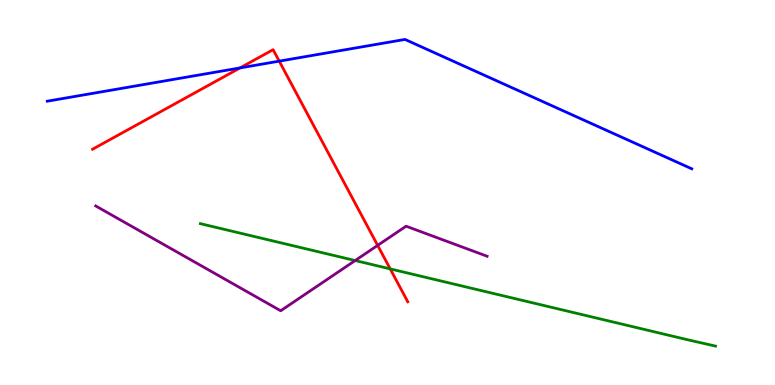[{'lines': ['blue', 'red'], 'intersections': [{'x': 3.1, 'y': 8.24}, {'x': 3.6, 'y': 8.41}]}, {'lines': ['green', 'red'], 'intersections': [{'x': 5.03, 'y': 3.02}]}, {'lines': ['purple', 'red'], 'intersections': [{'x': 4.87, 'y': 3.63}]}, {'lines': ['blue', 'green'], 'intersections': []}, {'lines': ['blue', 'purple'], 'intersections': []}, {'lines': ['green', 'purple'], 'intersections': [{'x': 4.58, 'y': 3.23}]}]